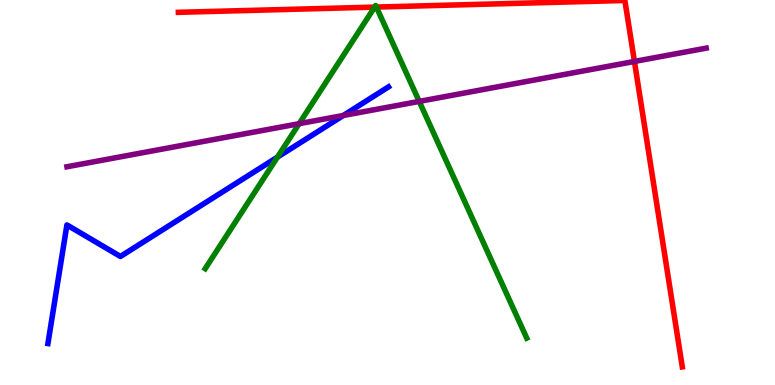[{'lines': ['blue', 'red'], 'intersections': []}, {'lines': ['green', 'red'], 'intersections': [{'x': 4.83, 'y': 9.82}, {'x': 4.86, 'y': 9.82}]}, {'lines': ['purple', 'red'], 'intersections': [{'x': 8.19, 'y': 8.4}]}, {'lines': ['blue', 'green'], 'intersections': [{'x': 3.58, 'y': 5.92}]}, {'lines': ['blue', 'purple'], 'intersections': [{'x': 4.43, 'y': 7.0}]}, {'lines': ['green', 'purple'], 'intersections': [{'x': 3.86, 'y': 6.79}, {'x': 5.41, 'y': 7.37}]}]